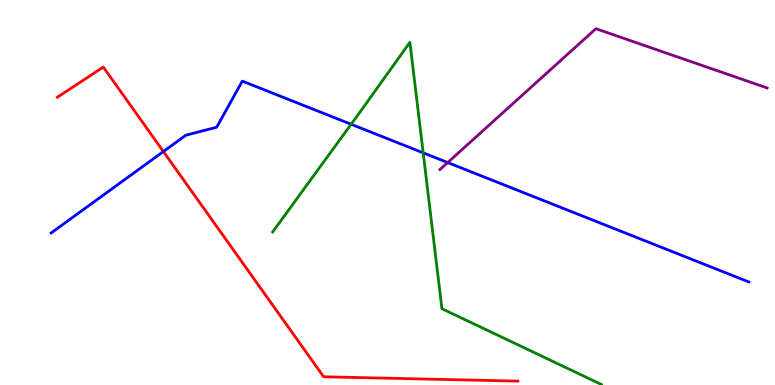[{'lines': ['blue', 'red'], 'intersections': [{'x': 2.11, 'y': 6.06}]}, {'lines': ['green', 'red'], 'intersections': []}, {'lines': ['purple', 'red'], 'intersections': []}, {'lines': ['blue', 'green'], 'intersections': [{'x': 4.53, 'y': 6.77}, {'x': 5.46, 'y': 6.03}]}, {'lines': ['blue', 'purple'], 'intersections': [{'x': 5.78, 'y': 5.78}]}, {'lines': ['green', 'purple'], 'intersections': []}]